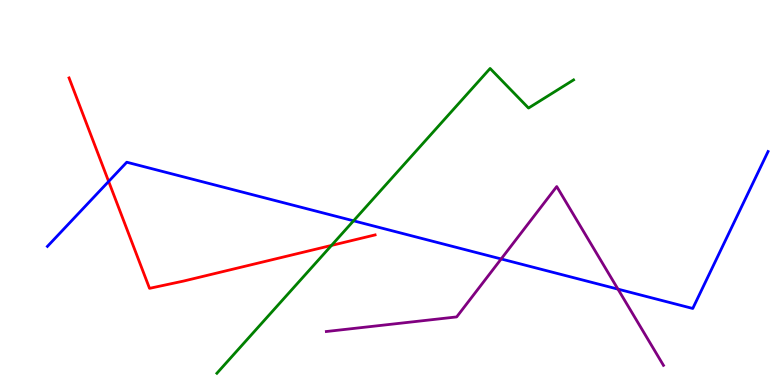[{'lines': ['blue', 'red'], 'intersections': [{'x': 1.4, 'y': 5.29}]}, {'lines': ['green', 'red'], 'intersections': [{'x': 4.28, 'y': 3.63}]}, {'lines': ['purple', 'red'], 'intersections': []}, {'lines': ['blue', 'green'], 'intersections': [{'x': 4.56, 'y': 4.26}]}, {'lines': ['blue', 'purple'], 'intersections': [{'x': 6.47, 'y': 3.27}, {'x': 7.97, 'y': 2.49}]}, {'lines': ['green', 'purple'], 'intersections': []}]